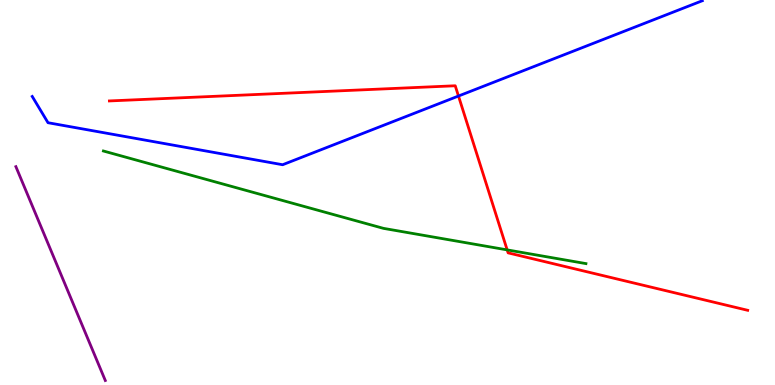[{'lines': ['blue', 'red'], 'intersections': [{'x': 5.92, 'y': 7.51}]}, {'lines': ['green', 'red'], 'intersections': [{'x': 6.54, 'y': 3.51}]}, {'lines': ['purple', 'red'], 'intersections': []}, {'lines': ['blue', 'green'], 'intersections': []}, {'lines': ['blue', 'purple'], 'intersections': []}, {'lines': ['green', 'purple'], 'intersections': []}]